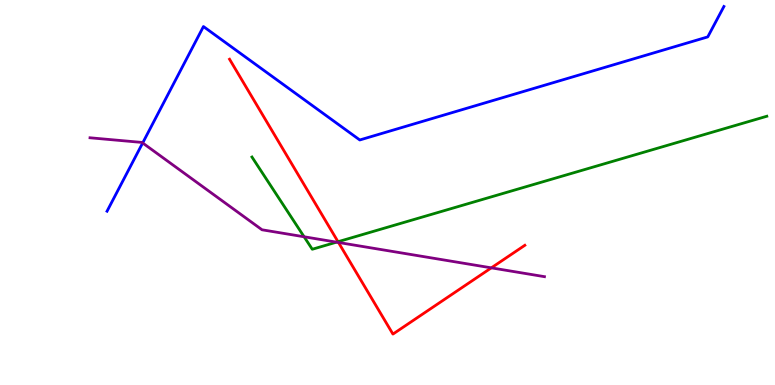[{'lines': ['blue', 'red'], 'intersections': []}, {'lines': ['green', 'red'], 'intersections': [{'x': 4.36, 'y': 3.72}]}, {'lines': ['purple', 'red'], 'intersections': [{'x': 4.37, 'y': 3.7}, {'x': 6.34, 'y': 3.04}]}, {'lines': ['blue', 'green'], 'intersections': []}, {'lines': ['blue', 'purple'], 'intersections': [{'x': 1.84, 'y': 6.29}]}, {'lines': ['green', 'purple'], 'intersections': [{'x': 3.92, 'y': 3.85}, {'x': 4.34, 'y': 3.71}]}]